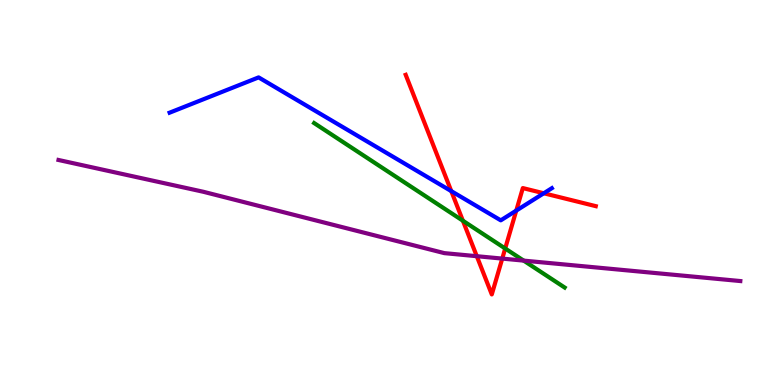[{'lines': ['blue', 'red'], 'intersections': [{'x': 5.82, 'y': 5.04}, {'x': 6.66, 'y': 4.53}, {'x': 7.02, 'y': 4.98}]}, {'lines': ['green', 'red'], 'intersections': [{'x': 5.97, 'y': 4.27}, {'x': 6.52, 'y': 3.55}]}, {'lines': ['purple', 'red'], 'intersections': [{'x': 6.15, 'y': 3.35}, {'x': 6.48, 'y': 3.28}]}, {'lines': ['blue', 'green'], 'intersections': []}, {'lines': ['blue', 'purple'], 'intersections': []}, {'lines': ['green', 'purple'], 'intersections': [{'x': 6.76, 'y': 3.23}]}]